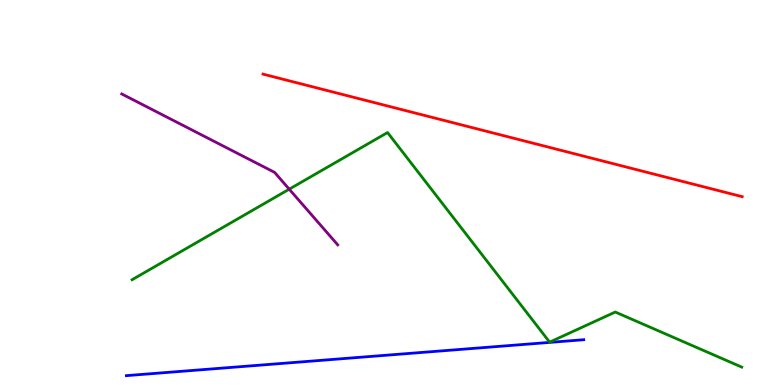[{'lines': ['blue', 'red'], 'intersections': []}, {'lines': ['green', 'red'], 'intersections': []}, {'lines': ['purple', 'red'], 'intersections': []}, {'lines': ['blue', 'green'], 'intersections': []}, {'lines': ['blue', 'purple'], 'intersections': []}, {'lines': ['green', 'purple'], 'intersections': [{'x': 3.73, 'y': 5.09}]}]